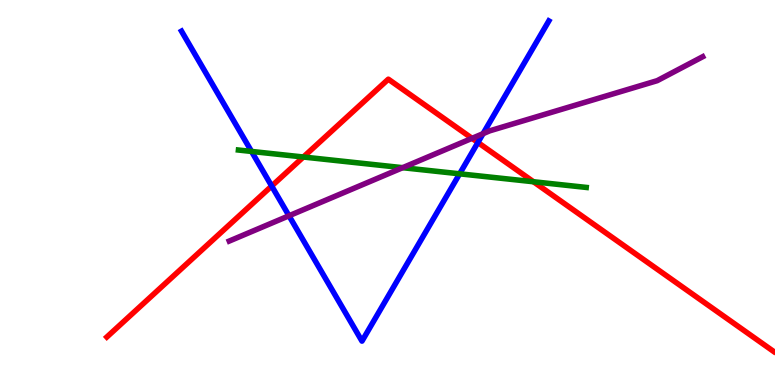[{'lines': ['blue', 'red'], 'intersections': [{'x': 3.51, 'y': 5.17}, {'x': 6.17, 'y': 6.3}]}, {'lines': ['green', 'red'], 'intersections': [{'x': 3.91, 'y': 5.92}, {'x': 6.88, 'y': 5.28}]}, {'lines': ['purple', 'red'], 'intersections': [{'x': 6.09, 'y': 6.41}]}, {'lines': ['blue', 'green'], 'intersections': [{'x': 3.25, 'y': 6.07}, {'x': 5.93, 'y': 5.49}]}, {'lines': ['blue', 'purple'], 'intersections': [{'x': 3.73, 'y': 4.4}, {'x': 6.23, 'y': 6.53}]}, {'lines': ['green', 'purple'], 'intersections': [{'x': 5.2, 'y': 5.64}]}]